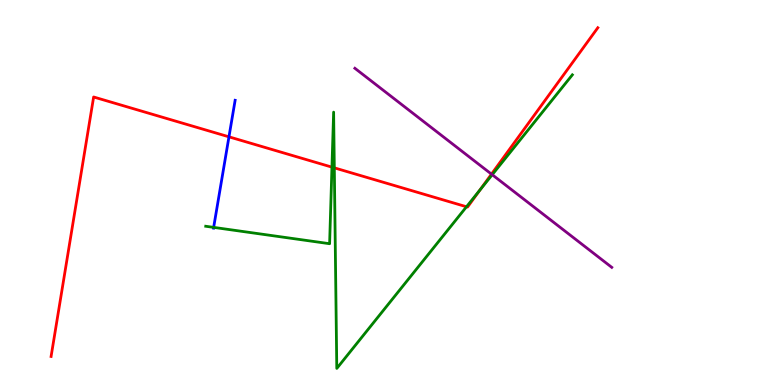[{'lines': ['blue', 'red'], 'intersections': [{'x': 2.95, 'y': 6.45}]}, {'lines': ['green', 'red'], 'intersections': [{'x': 4.28, 'y': 5.66}, {'x': 4.31, 'y': 5.64}, {'x': 6.02, 'y': 4.63}, {'x': 6.19, 'y': 5.06}]}, {'lines': ['purple', 'red'], 'intersections': [{'x': 6.34, 'y': 5.48}]}, {'lines': ['blue', 'green'], 'intersections': [{'x': 2.76, 'y': 4.09}]}, {'lines': ['blue', 'purple'], 'intersections': []}, {'lines': ['green', 'purple'], 'intersections': [{'x': 6.35, 'y': 5.46}]}]